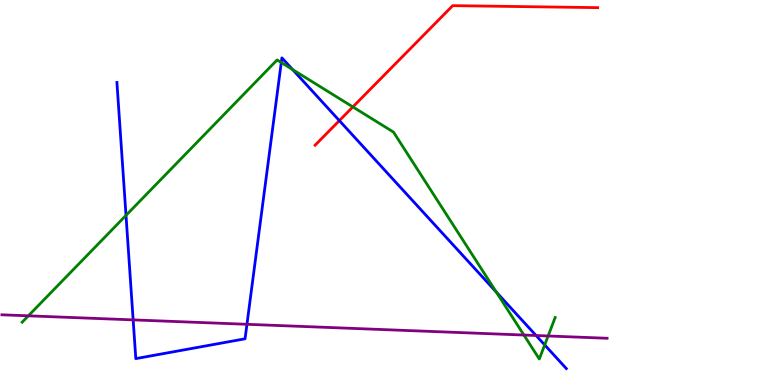[{'lines': ['blue', 'red'], 'intersections': [{'x': 4.38, 'y': 6.87}]}, {'lines': ['green', 'red'], 'intersections': [{'x': 4.55, 'y': 7.22}]}, {'lines': ['purple', 'red'], 'intersections': []}, {'lines': ['blue', 'green'], 'intersections': [{'x': 1.63, 'y': 4.41}, {'x': 3.63, 'y': 8.38}, {'x': 3.78, 'y': 8.19}, {'x': 6.4, 'y': 2.41}, {'x': 7.03, 'y': 1.04}]}, {'lines': ['blue', 'purple'], 'intersections': [{'x': 1.72, 'y': 1.69}, {'x': 3.19, 'y': 1.58}, {'x': 6.92, 'y': 1.29}]}, {'lines': ['green', 'purple'], 'intersections': [{'x': 0.366, 'y': 1.8}, {'x': 6.76, 'y': 1.3}, {'x': 7.07, 'y': 1.27}]}]